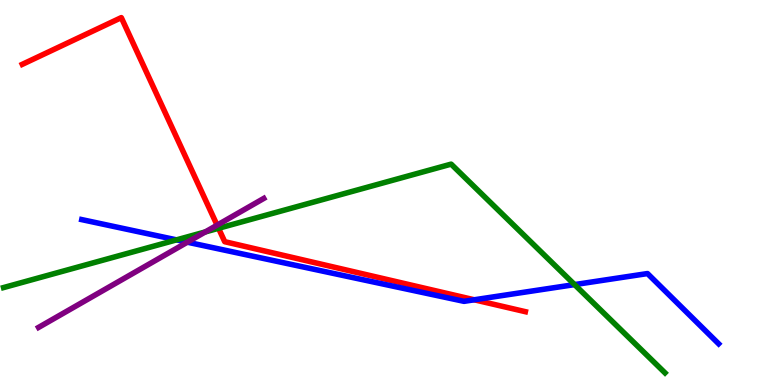[{'lines': ['blue', 'red'], 'intersections': [{'x': 6.12, 'y': 2.21}]}, {'lines': ['green', 'red'], 'intersections': [{'x': 2.82, 'y': 4.07}]}, {'lines': ['purple', 'red'], 'intersections': [{'x': 2.8, 'y': 4.15}]}, {'lines': ['blue', 'green'], 'intersections': [{'x': 2.28, 'y': 3.77}, {'x': 7.41, 'y': 2.61}]}, {'lines': ['blue', 'purple'], 'intersections': [{'x': 2.42, 'y': 3.71}]}, {'lines': ['green', 'purple'], 'intersections': [{'x': 2.65, 'y': 3.98}]}]